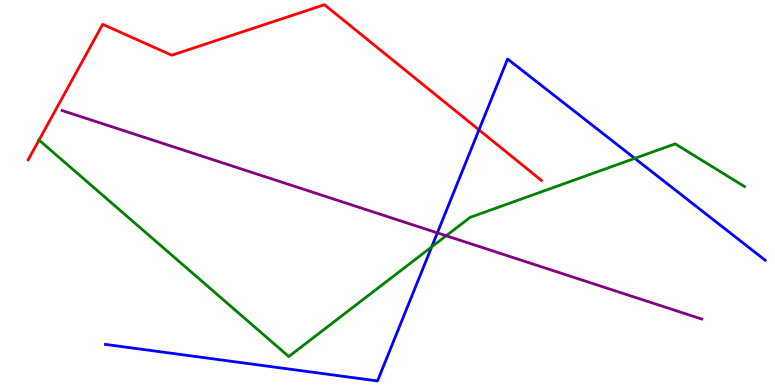[{'lines': ['blue', 'red'], 'intersections': [{'x': 6.18, 'y': 6.63}]}, {'lines': ['green', 'red'], 'intersections': [{'x': 0.504, 'y': 6.36}]}, {'lines': ['purple', 'red'], 'intersections': []}, {'lines': ['blue', 'green'], 'intersections': [{'x': 5.57, 'y': 3.59}, {'x': 8.19, 'y': 5.89}]}, {'lines': ['blue', 'purple'], 'intersections': [{'x': 5.64, 'y': 3.95}]}, {'lines': ['green', 'purple'], 'intersections': [{'x': 5.76, 'y': 3.88}]}]